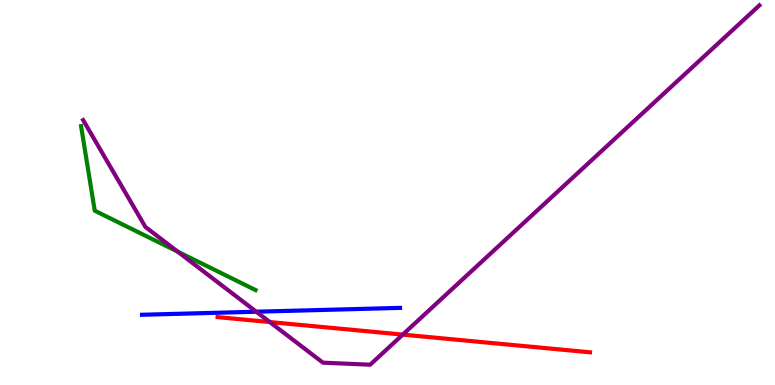[{'lines': ['blue', 'red'], 'intersections': []}, {'lines': ['green', 'red'], 'intersections': []}, {'lines': ['purple', 'red'], 'intersections': [{'x': 3.48, 'y': 1.64}, {'x': 5.2, 'y': 1.31}]}, {'lines': ['blue', 'green'], 'intersections': []}, {'lines': ['blue', 'purple'], 'intersections': [{'x': 3.31, 'y': 1.9}]}, {'lines': ['green', 'purple'], 'intersections': [{'x': 2.29, 'y': 3.46}]}]